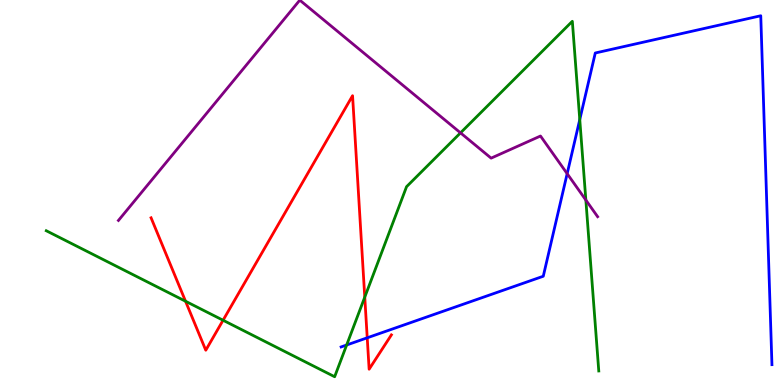[{'lines': ['blue', 'red'], 'intersections': [{'x': 4.74, 'y': 1.23}]}, {'lines': ['green', 'red'], 'intersections': [{'x': 2.39, 'y': 2.18}, {'x': 2.88, 'y': 1.68}, {'x': 4.71, 'y': 2.28}]}, {'lines': ['purple', 'red'], 'intersections': []}, {'lines': ['blue', 'green'], 'intersections': [{'x': 4.47, 'y': 1.04}, {'x': 7.48, 'y': 6.89}]}, {'lines': ['blue', 'purple'], 'intersections': [{'x': 7.32, 'y': 5.49}]}, {'lines': ['green', 'purple'], 'intersections': [{'x': 5.94, 'y': 6.55}, {'x': 7.56, 'y': 4.8}]}]